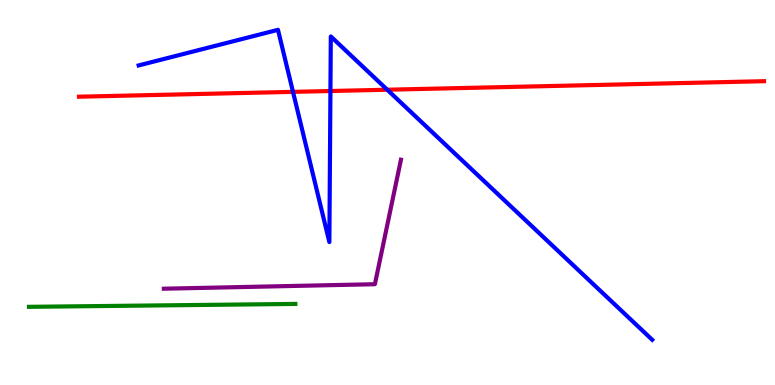[{'lines': ['blue', 'red'], 'intersections': [{'x': 3.78, 'y': 7.61}, {'x': 4.26, 'y': 7.64}, {'x': 5.0, 'y': 7.67}]}, {'lines': ['green', 'red'], 'intersections': []}, {'lines': ['purple', 'red'], 'intersections': []}, {'lines': ['blue', 'green'], 'intersections': []}, {'lines': ['blue', 'purple'], 'intersections': []}, {'lines': ['green', 'purple'], 'intersections': []}]